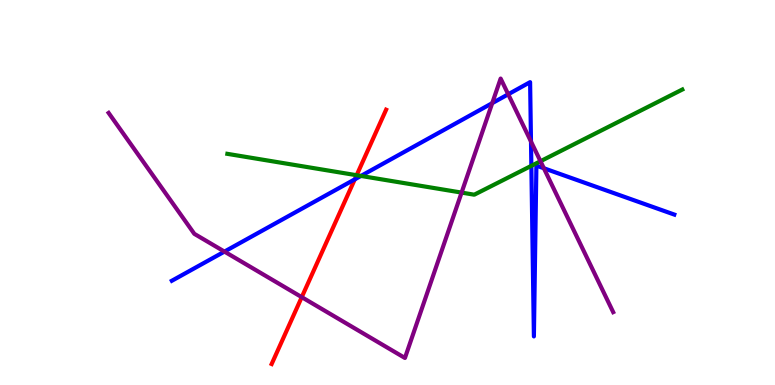[{'lines': ['blue', 'red'], 'intersections': [{'x': 4.58, 'y': 5.34}]}, {'lines': ['green', 'red'], 'intersections': [{'x': 4.6, 'y': 5.45}]}, {'lines': ['purple', 'red'], 'intersections': [{'x': 3.89, 'y': 2.28}]}, {'lines': ['blue', 'green'], 'intersections': [{'x': 4.66, 'y': 5.43}, {'x': 6.86, 'y': 5.69}]}, {'lines': ['blue', 'purple'], 'intersections': [{'x': 2.9, 'y': 3.47}, {'x': 6.35, 'y': 7.32}, {'x': 6.56, 'y': 7.55}, {'x': 6.85, 'y': 6.32}, {'x': 7.02, 'y': 5.63}]}, {'lines': ['green', 'purple'], 'intersections': [{'x': 5.96, 'y': 5.0}, {'x': 6.97, 'y': 5.81}]}]